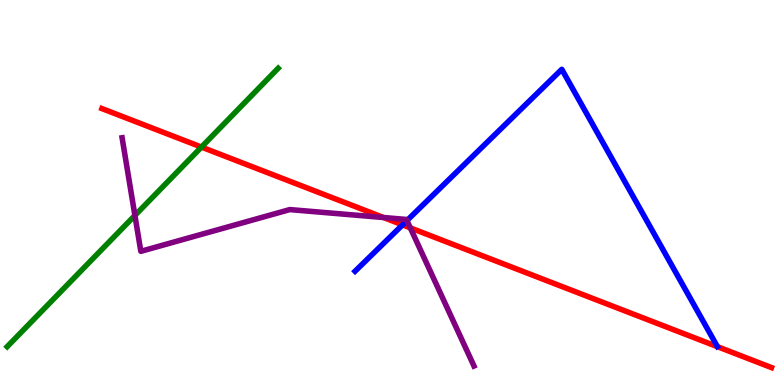[{'lines': ['blue', 'red'], 'intersections': [{'x': 5.19, 'y': 4.16}]}, {'lines': ['green', 'red'], 'intersections': [{'x': 2.6, 'y': 6.18}]}, {'lines': ['purple', 'red'], 'intersections': [{'x': 4.95, 'y': 4.35}, {'x': 5.29, 'y': 4.08}]}, {'lines': ['blue', 'green'], 'intersections': []}, {'lines': ['blue', 'purple'], 'intersections': [{'x': 5.25, 'y': 4.27}]}, {'lines': ['green', 'purple'], 'intersections': [{'x': 1.74, 'y': 4.4}]}]